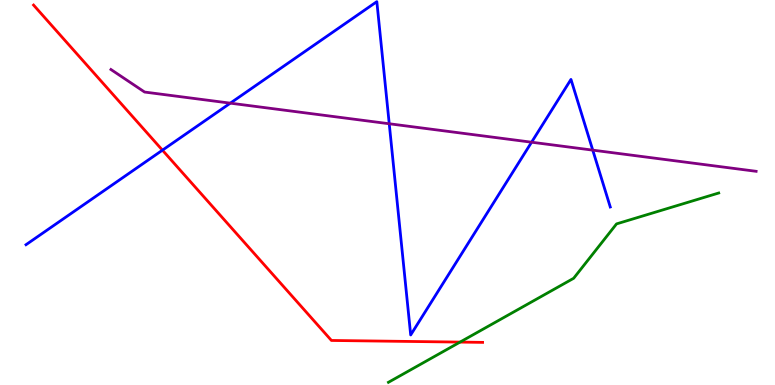[{'lines': ['blue', 'red'], 'intersections': [{'x': 2.1, 'y': 6.1}]}, {'lines': ['green', 'red'], 'intersections': [{'x': 5.94, 'y': 1.11}]}, {'lines': ['purple', 'red'], 'intersections': []}, {'lines': ['blue', 'green'], 'intersections': []}, {'lines': ['blue', 'purple'], 'intersections': [{'x': 2.97, 'y': 7.32}, {'x': 5.02, 'y': 6.79}, {'x': 6.86, 'y': 6.31}, {'x': 7.65, 'y': 6.1}]}, {'lines': ['green', 'purple'], 'intersections': []}]